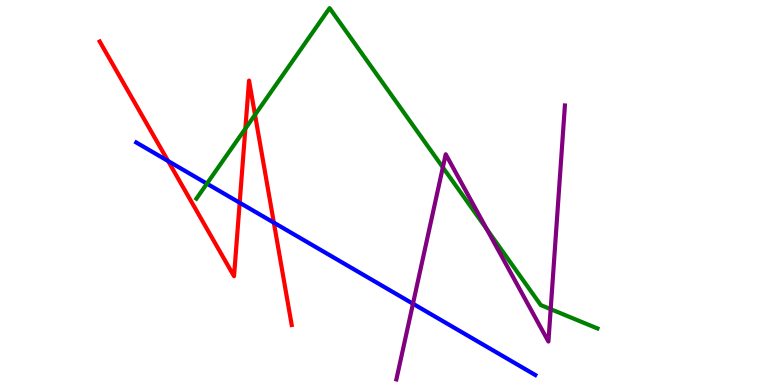[{'lines': ['blue', 'red'], 'intersections': [{'x': 2.17, 'y': 5.82}, {'x': 3.09, 'y': 4.73}, {'x': 3.53, 'y': 4.22}]}, {'lines': ['green', 'red'], 'intersections': [{'x': 3.17, 'y': 6.66}, {'x': 3.29, 'y': 7.02}]}, {'lines': ['purple', 'red'], 'intersections': []}, {'lines': ['blue', 'green'], 'intersections': [{'x': 2.67, 'y': 5.23}]}, {'lines': ['blue', 'purple'], 'intersections': [{'x': 5.33, 'y': 2.11}]}, {'lines': ['green', 'purple'], 'intersections': [{'x': 5.71, 'y': 5.65}, {'x': 6.28, 'y': 4.05}, {'x': 7.11, 'y': 1.97}]}]